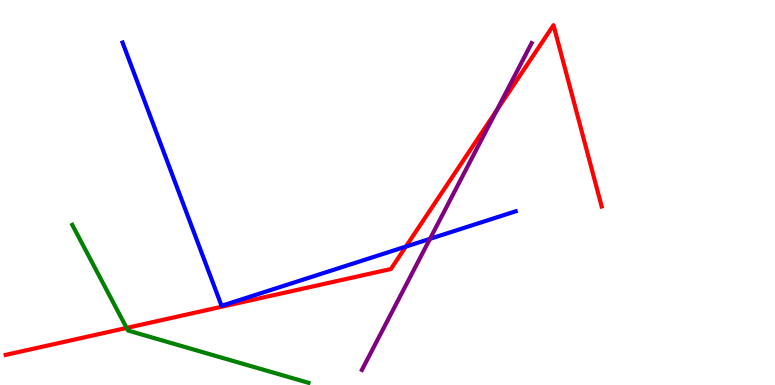[{'lines': ['blue', 'red'], 'intersections': [{'x': 5.24, 'y': 3.59}]}, {'lines': ['green', 'red'], 'intersections': [{'x': 1.63, 'y': 1.48}]}, {'lines': ['purple', 'red'], 'intersections': [{'x': 6.41, 'y': 7.13}]}, {'lines': ['blue', 'green'], 'intersections': []}, {'lines': ['blue', 'purple'], 'intersections': [{'x': 5.55, 'y': 3.8}]}, {'lines': ['green', 'purple'], 'intersections': []}]